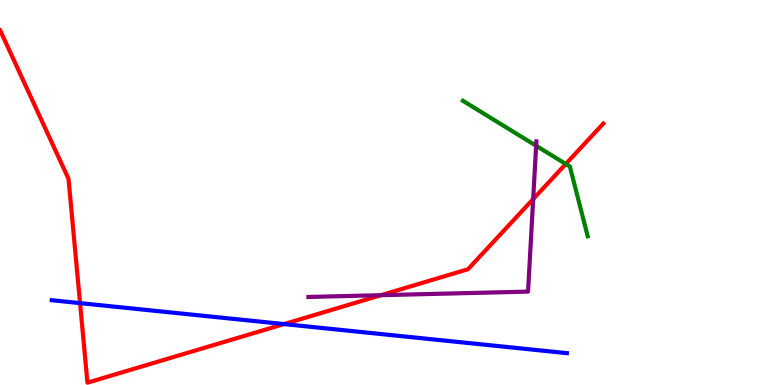[{'lines': ['blue', 'red'], 'intersections': [{'x': 1.03, 'y': 2.13}, {'x': 3.67, 'y': 1.58}]}, {'lines': ['green', 'red'], 'intersections': [{'x': 7.3, 'y': 5.74}]}, {'lines': ['purple', 'red'], 'intersections': [{'x': 4.92, 'y': 2.33}, {'x': 6.88, 'y': 4.83}]}, {'lines': ['blue', 'green'], 'intersections': []}, {'lines': ['blue', 'purple'], 'intersections': []}, {'lines': ['green', 'purple'], 'intersections': [{'x': 6.92, 'y': 6.21}]}]